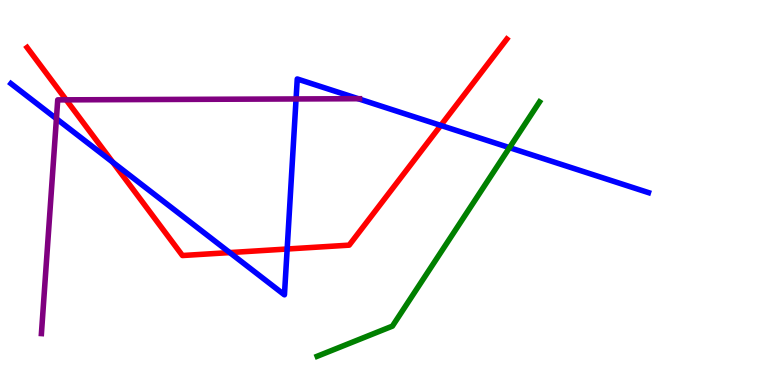[{'lines': ['blue', 'red'], 'intersections': [{'x': 1.46, 'y': 5.79}, {'x': 2.96, 'y': 3.44}, {'x': 3.71, 'y': 3.53}, {'x': 5.69, 'y': 6.74}]}, {'lines': ['green', 'red'], 'intersections': []}, {'lines': ['purple', 'red'], 'intersections': [{'x': 0.854, 'y': 7.41}]}, {'lines': ['blue', 'green'], 'intersections': [{'x': 6.57, 'y': 6.17}]}, {'lines': ['blue', 'purple'], 'intersections': [{'x': 0.728, 'y': 6.92}, {'x': 3.82, 'y': 7.43}, {'x': 4.62, 'y': 7.44}]}, {'lines': ['green', 'purple'], 'intersections': []}]